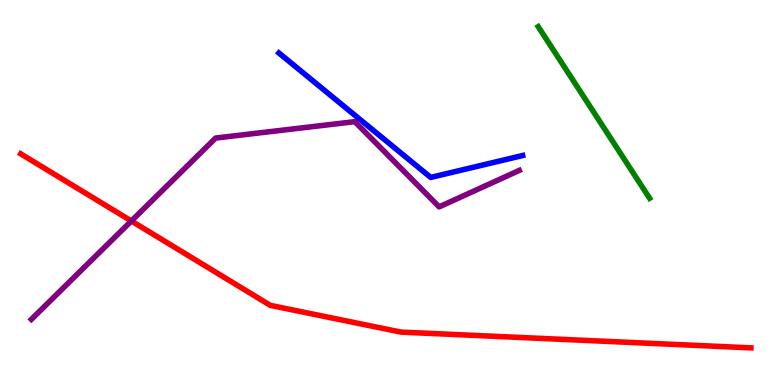[{'lines': ['blue', 'red'], 'intersections': []}, {'lines': ['green', 'red'], 'intersections': []}, {'lines': ['purple', 'red'], 'intersections': [{'x': 1.69, 'y': 4.26}]}, {'lines': ['blue', 'green'], 'intersections': []}, {'lines': ['blue', 'purple'], 'intersections': []}, {'lines': ['green', 'purple'], 'intersections': []}]